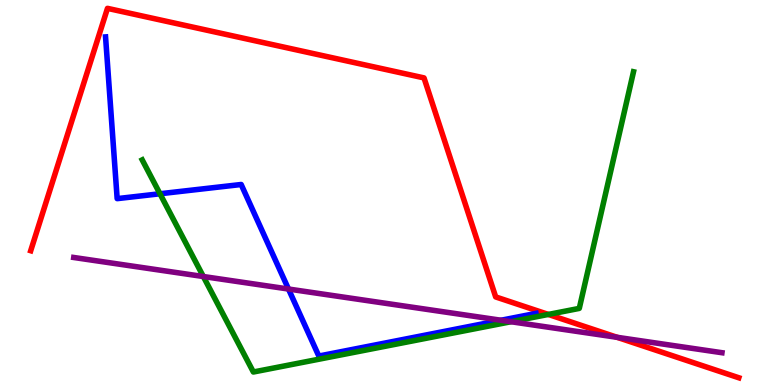[{'lines': ['blue', 'red'], 'intersections': []}, {'lines': ['green', 'red'], 'intersections': [{'x': 7.08, 'y': 1.83}]}, {'lines': ['purple', 'red'], 'intersections': [{'x': 7.96, 'y': 1.24}]}, {'lines': ['blue', 'green'], 'intersections': [{'x': 2.06, 'y': 4.97}]}, {'lines': ['blue', 'purple'], 'intersections': [{'x': 3.72, 'y': 2.49}, {'x': 6.47, 'y': 1.68}]}, {'lines': ['green', 'purple'], 'intersections': [{'x': 2.62, 'y': 2.82}, {'x': 6.59, 'y': 1.64}]}]